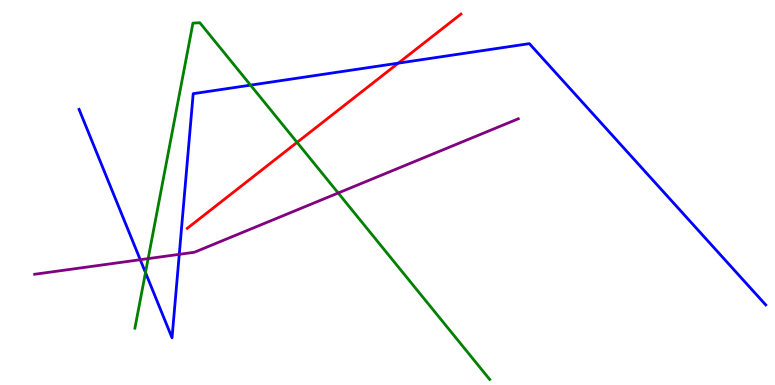[{'lines': ['blue', 'red'], 'intersections': [{'x': 5.14, 'y': 8.36}]}, {'lines': ['green', 'red'], 'intersections': [{'x': 3.83, 'y': 6.3}]}, {'lines': ['purple', 'red'], 'intersections': []}, {'lines': ['blue', 'green'], 'intersections': [{'x': 1.88, 'y': 2.92}, {'x': 3.23, 'y': 7.79}]}, {'lines': ['blue', 'purple'], 'intersections': [{'x': 1.81, 'y': 3.25}, {'x': 2.31, 'y': 3.39}]}, {'lines': ['green', 'purple'], 'intersections': [{'x': 1.91, 'y': 3.28}, {'x': 4.36, 'y': 4.99}]}]